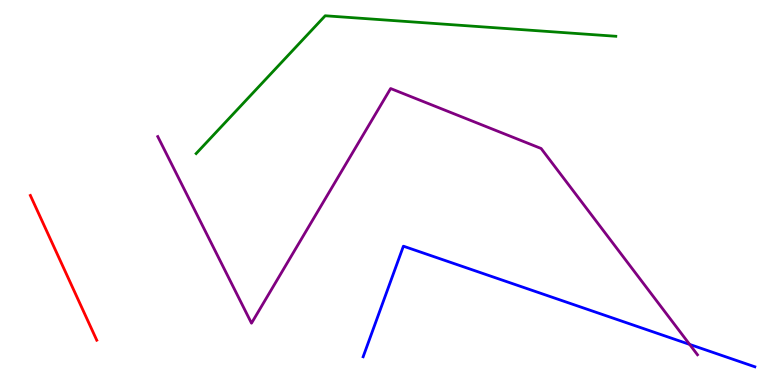[{'lines': ['blue', 'red'], 'intersections': []}, {'lines': ['green', 'red'], 'intersections': []}, {'lines': ['purple', 'red'], 'intersections': []}, {'lines': ['blue', 'green'], 'intersections': []}, {'lines': ['blue', 'purple'], 'intersections': [{'x': 8.9, 'y': 1.05}]}, {'lines': ['green', 'purple'], 'intersections': []}]